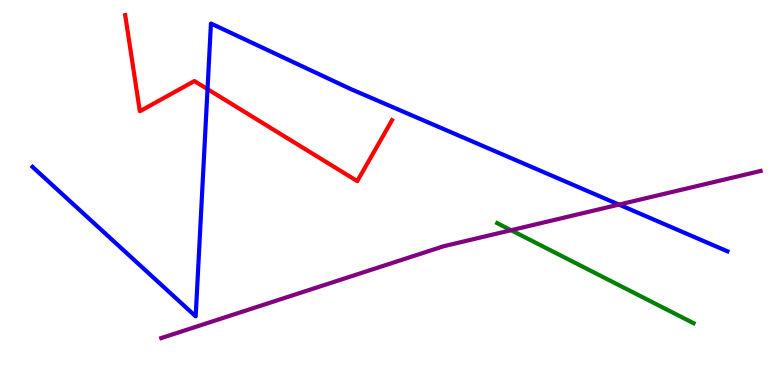[{'lines': ['blue', 'red'], 'intersections': [{'x': 2.68, 'y': 7.68}]}, {'lines': ['green', 'red'], 'intersections': []}, {'lines': ['purple', 'red'], 'intersections': []}, {'lines': ['blue', 'green'], 'intersections': []}, {'lines': ['blue', 'purple'], 'intersections': [{'x': 7.99, 'y': 4.69}]}, {'lines': ['green', 'purple'], 'intersections': [{'x': 6.59, 'y': 4.02}]}]